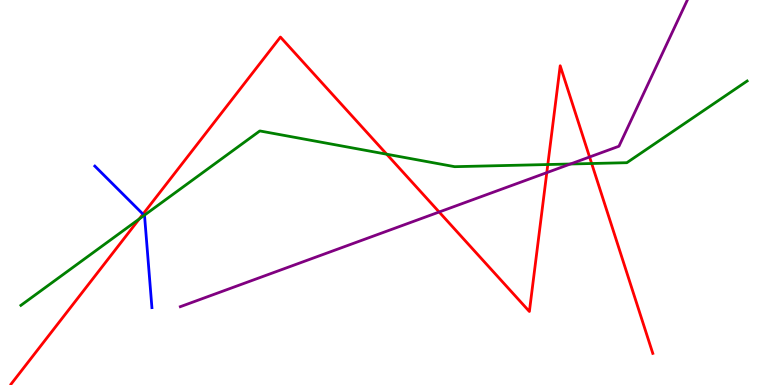[{'lines': ['blue', 'red'], 'intersections': [{'x': 1.85, 'y': 4.44}]}, {'lines': ['green', 'red'], 'intersections': [{'x': 1.8, 'y': 4.31}, {'x': 4.99, 'y': 5.99}, {'x': 7.07, 'y': 5.73}, {'x': 7.63, 'y': 5.75}]}, {'lines': ['purple', 'red'], 'intersections': [{'x': 5.67, 'y': 4.49}, {'x': 7.06, 'y': 5.52}, {'x': 7.61, 'y': 5.92}]}, {'lines': ['blue', 'green'], 'intersections': [{'x': 1.86, 'y': 4.41}]}, {'lines': ['blue', 'purple'], 'intersections': []}, {'lines': ['green', 'purple'], 'intersections': [{'x': 7.36, 'y': 5.74}]}]